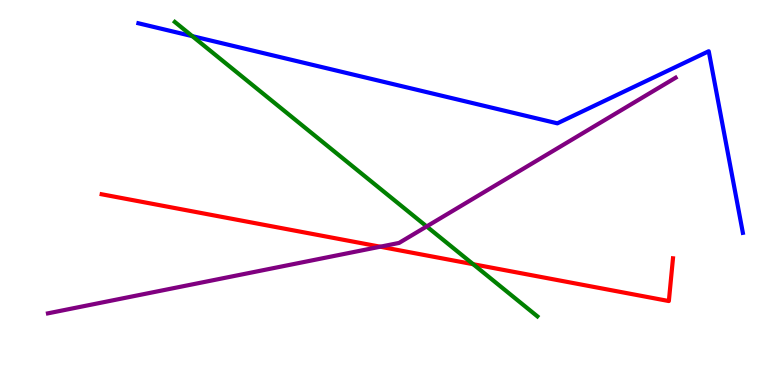[{'lines': ['blue', 'red'], 'intersections': []}, {'lines': ['green', 'red'], 'intersections': [{'x': 6.11, 'y': 3.14}]}, {'lines': ['purple', 'red'], 'intersections': [{'x': 4.91, 'y': 3.59}]}, {'lines': ['blue', 'green'], 'intersections': [{'x': 2.48, 'y': 9.06}]}, {'lines': ['blue', 'purple'], 'intersections': []}, {'lines': ['green', 'purple'], 'intersections': [{'x': 5.51, 'y': 4.12}]}]